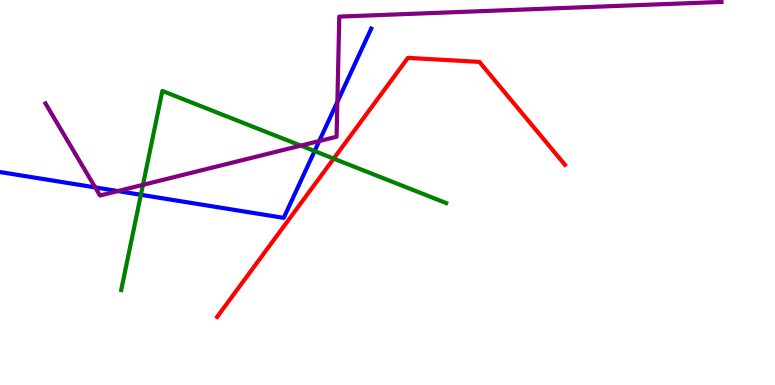[{'lines': ['blue', 'red'], 'intersections': []}, {'lines': ['green', 'red'], 'intersections': [{'x': 4.31, 'y': 5.88}]}, {'lines': ['purple', 'red'], 'intersections': []}, {'lines': ['blue', 'green'], 'intersections': [{'x': 1.82, 'y': 4.94}, {'x': 4.06, 'y': 6.08}]}, {'lines': ['blue', 'purple'], 'intersections': [{'x': 1.23, 'y': 5.13}, {'x': 1.52, 'y': 5.04}, {'x': 4.12, 'y': 6.34}, {'x': 4.35, 'y': 7.35}]}, {'lines': ['green', 'purple'], 'intersections': [{'x': 1.84, 'y': 5.2}, {'x': 3.88, 'y': 6.22}]}]